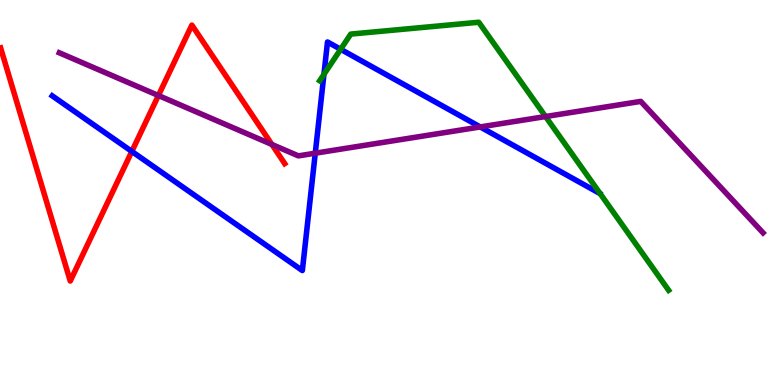[{'lines': ['blue', 'red'], 'intersections': [{'x': 1.7, 'y': 6.07}]}, {'lines': ['green', 'red'], 'intersections': []}, {'lines': ['purple', 'red'], 'intersections': [{'x': 2.04, 'y': 7.52}, {'x': 3.51, 'y': 6.25}]}, {'lines': ['blue', 'green'], 'intersections': [{'x': 4.18, 'y': 8.07}, {'x': 4.4, 'y': 8.72}]}, {'lines': ['blue', 'purple'], 'intersections': [{'x': 4.07, 'y': 6.02}, {'x': 6.2, 'y': 6.7}]}, {'lines': ['green', 'purple'], 'intersections': [{'x': 7.04, 'y': 6.97}]}]